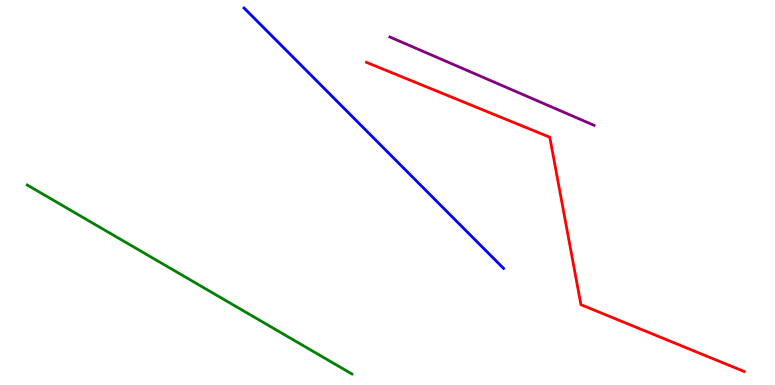[{'lines': ['blue', 'red'], 'intersections': []}, {'lines': ['green', 'red'], 'intersections': []}, {'lines': ['purple', 'red'], 'intersections': []}, {'lines': ['blue', 'green'], 'intersections': []}, {'lines': ['blue', 'purple'], 'intersections': []}, {'lines': ['green', 'purple'], 'intersections': []}]